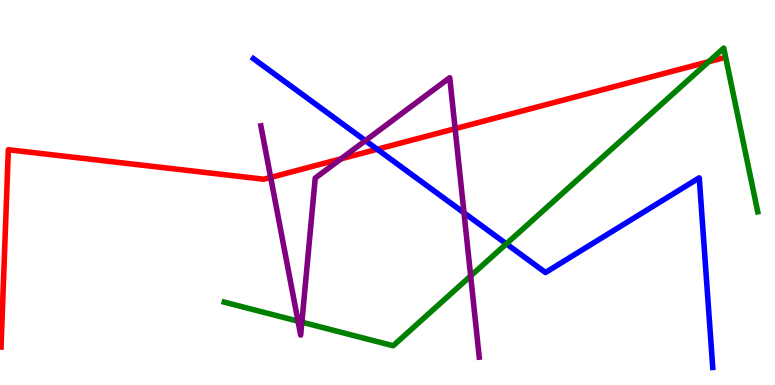[{'lines': ['blue', 'red'], 'intersections': [{'x': 4.87, 'y': 6.12}]}, {'lines': ['green', 'red'], 'intersections': [{'x': 9.14, 'y': 8.4}]}, {'lines': ['purple', 'red'], 'intersections': [{'x': 3.49, 'y': 5.39}, {'x': 4.4, 'y': 5.87}, {'x': 5.87, 'y': 6.66}]}, {'lines': ['blue', 'green'], 'intersections': [{'x': 6.53, 'y': 3.67}]}, {'lines': ['blue', 'purple'], 'intersections': [{'x': 4.71, 'y': 6.35}, {'x': 5.99, 'y': 4.47}]}, {'lines': ['green', 'purple'], 'intersections': [{'x': 3.85, 'y': 1.66}, {'x': 3.9, 'y': 1.63}, {'x': 6.07, 'y': 2.83}]}]